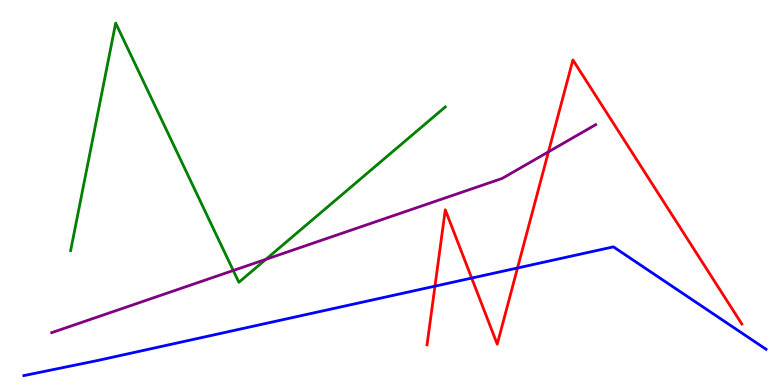[{'lines': ['blue', 'red'], 'intersections': [{'x': 5.61, 'y': 2.57}, {'x': 6.09, 'y': 2.78}, {'x': 6.68, 'y': 3.04}]}, {'lines': ['green', 'red'], 'intersections': []}, {'lines': ['purple', 'red'], 'intersections': [{'x': 7.08, 'y': 6.06}]}, {'lines': ['blue', 'green'], 'intersections': []}, {'lines': ['blue', 'purple'], 'intersections': []}, {'lines': ['green', 'purple'], 'intersections': [{'x': 3.01, 'y': 2.97}, {'x': 3.43, 'y': 3.26}]}]